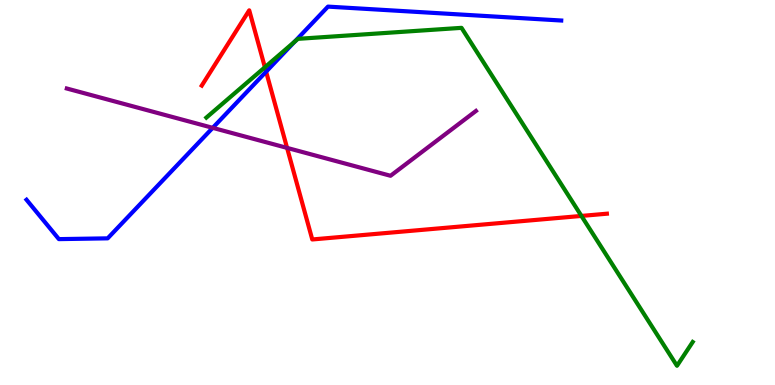[{'lines': ['blue', 'red'], 'intersections': [{'x': 3.43, 'y': 8.14}]}, {'lines': ['green', 'red'], 'intersections': [{'x': 3.42, 'y': 8.25}, {'x': 7.5, 'y': 4.39}]}, {'lines': ['purple', 'red'], 'intersections': [{'x': 3.7, 'y': 6.16}]}, {'lines': ['blue', 'green'], 'intersections': [{'x': 3.8, 'y': 8.92}]}, {'lines': ['blue', 'purple'], 'intersections': [{'x': 2.74, 'y': 6.68}]}, {'lines': ['green', 'purple'], 'intersections': []}]